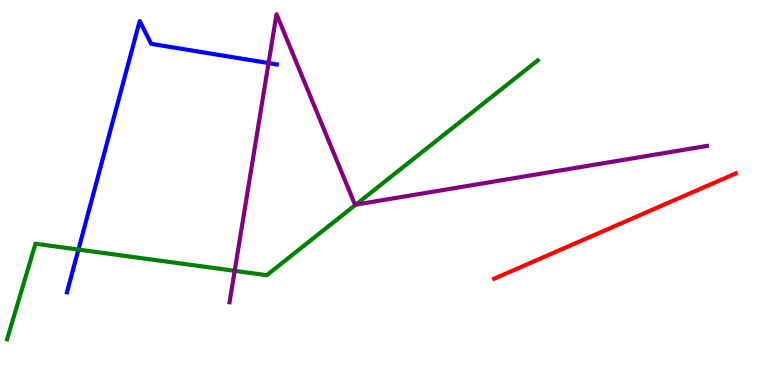[{'lines': ['blue', 'red'], 'intersections': []}, {'lines': ['green', 'red'], 'intersections': []}, {'lines': ['purple', 'red'], 'intersections': []}, {'lines': ['blue', 'green'], 'intersections': [{'x': 1.01, 'y': 3.52}]}, {'lines': ['blue', 'purple'], 'intersections': [{'x': 3.47, 'y': 8.36}]}, {'lines': ['green', 'purple'], 'intersections': [{'x': 3.03, 'y': 2.97}, {'x': 4.59, 'y': 4.69}]}]